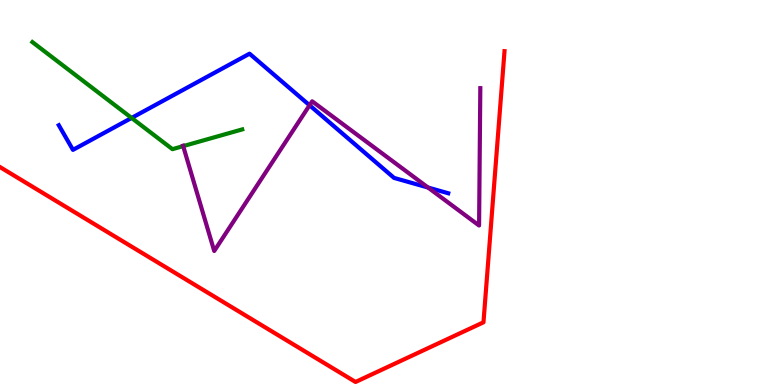[{'lines': ['blue', 'red'], 'intersections': []}, {'lines': ['green', 'red'], 'intersections': []}, {'lines': ['purple', 'red'], 'intersections': []}, {'lines': ['blue', 'green'], 'intersections': [{'x': 1.7, 'y': 6.94}]}, {'lines': ['blue', 'purple'], 'intersections': [{'x': 3.99, 'y': 7.27}, {'x': 5.52, 'y': 5.13}]}, {'lines': ['green', 'purple'], 'intersections': [{'x': 2.36, 'y': 6.2}]}]